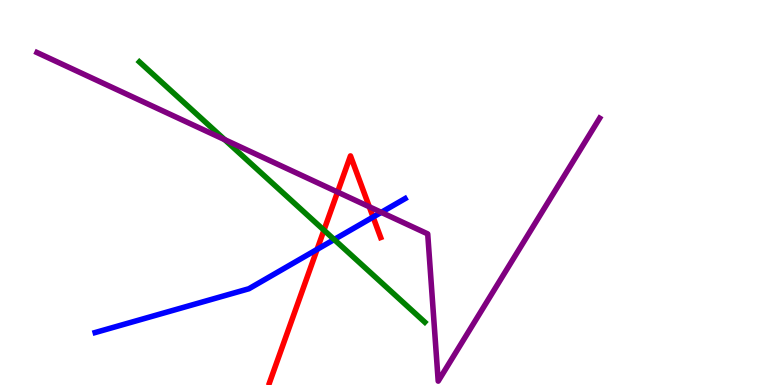[{'lines': ['blue', 'red'], 'intersections': [{'x': 4.09, 'y': 3.52}, {'x': 4.81, 'y': 4.36}]}, {'lines': ['green', 'red'], 'intersections': [{'x': 4.18, 'y': 4.02}]}, {'lines': ['purple', 'red'], 'intersections': [{'x': 4.36, 'y': 5.01}, {'x': 4.77, 'y': 4.63}]}, {'lines': ['blue', 'green'], 'intersections': [{'x': 4.31, 'y': 3.78}]}, {'lines': ['blue', 'purple'], 'intersections': [{'x': 4.92, 'y': 4.48}]}, {'lines': ['green', 'purple'], 'intersections': [{'x': 2.9, 'y': 6.37}]}]